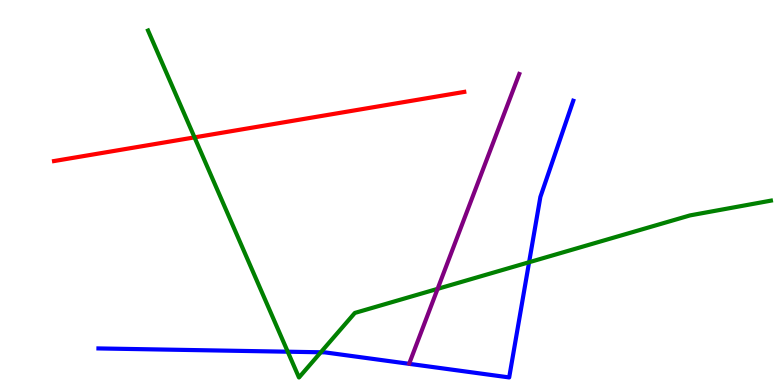[{'lines': ['blue', 'red'], 'intersections': []}, {'lines': ['green', 'red'], 'intersections': [{'x': 2.51, 'y': 6.43}]}, {'lines': ['purple', 'red'], 'intersections': []}, {'lines': ['blue', 'green'], 'intersections': [{'x': 3.71, 'y': 0.865}, {'x': 4.14, 'y': 0.85}, {'x': 6.83, 'y': 3.19}]}, {'lines': ['blue', 'purple'], 'intersections': []}, {'lines': ['green', 'purple'], 'intersections': [{'x': 5.65, 'y': 2.5}]}]